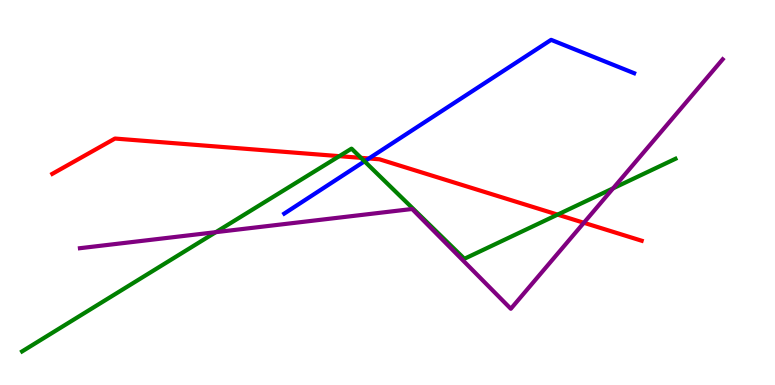[{'lines': ['blue', 'red'], 'intersections': [{'x': 4.76, 'y': 5.88}]}, {'lines': ['green', 'red'], 'intersections': [{'x': 4.38, 'y': 5.94}, {'x': 4.66, 'y': 5.9}, {'x': 7.19, 'y': 4.43}]}, {'lines': ['purple', 'red'], 'intersections': [{'x': 7.53, 'y': 4.21}]}, {'lines': ['blue', 'green'], 'intersections': [{'x': 4.7, 'y': 5.81}]}, {'lines': ['blue', 'purple'], 'intersections': []}, {'lines': ['green', 'purple'], 'intersections': [{'x': 2.78, 'y': 3.97}, {'x': 7.91, 'y': 5.11}]}]